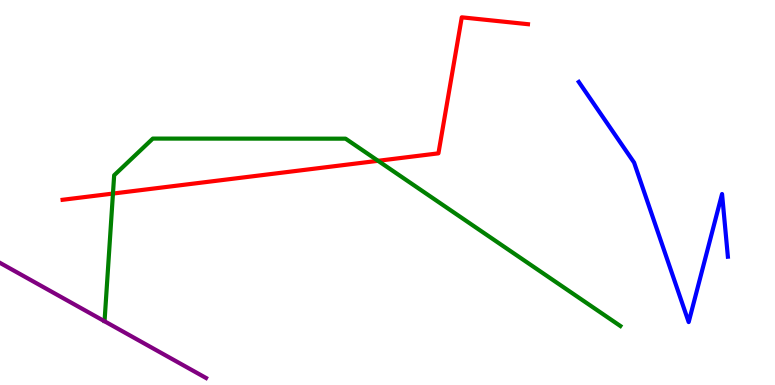[{'lines': ['blue', 'red'], 'intersections': []}, {'lines': ['green', 'red'], 'intersections': [{'x': 1.46, 'y': 4.97}, {'x': 4.88, 'y': 5.82}]}, {'lines': ['purple', 'red'], 'intersections': []}, {'lines': ['blue', 'green'], 'intersections': []}, {'lines': ['blue', 'purple'], 'intersections': []}, {'lines': ['green', 'purple'], 'intersections': []}]